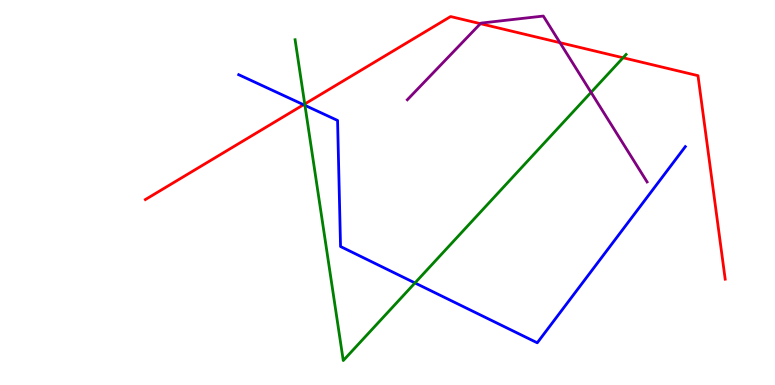[{'lines': ['blue', 'red'], 'intersections': [{'x': 3.92, 'y': 7.28}]}, {'lines': ['green', 'red'], 'intersections': [{'x': 3.93, 'y': 7.3}, {'x': 8.04, 'y': 8.5}]}, {'lines': ['purple', 'red'], 'intersections': [{'x': 6.2, 'y': 9.39}, {'x': 7.23, 'y': 8.89}]}, {'lines': ['blue', 'green'], 'intersections': [{'x': 3.93, 'y': 7.26}, {'x': 5.35, 'y': 2.65}]}, {'lines': ['blue', 'purple'], 'intersections': []}, {'lines': ['green', 'purple'], 'intersections': [{'x': 7.63, 'y': 7.6}]}]